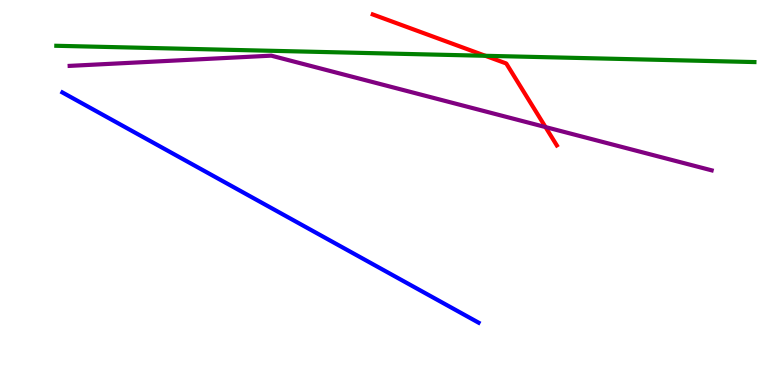[{'lines': ['blue', 'red'], 'intersections': []}, {'lines': ['green', 'red'], 'intersections': [{'x': 6.26, 'y': 8.55}]}, {'lines': ['purple', 'red'], 'intersections': [{'x': 7.04, 'y': 6.7}]}, {'lines': ['blue', 'green'], 'intersections': []}, {'lines': ['blue', 'purple'], 'intersections': []}, {'lines': ['green', 'purple'], 'intersections': []}]